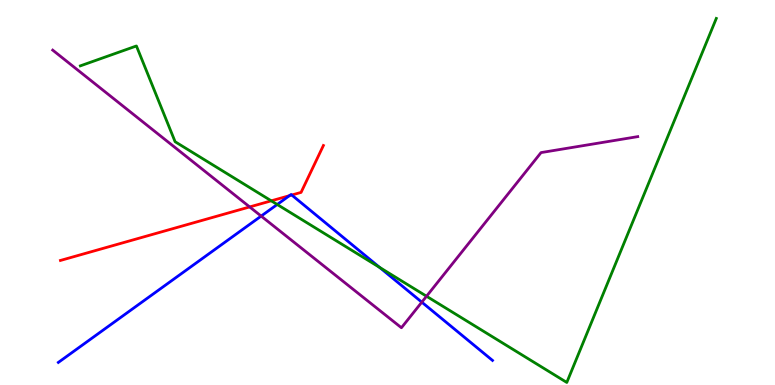[{'lines': ['blue', 'red'], 'intersections': [{'x': 3.73, 'y': 4.92}, {'x': 3.76, 'y': 4.93}]}, {'lines': ['green', 'red'], 'intersections': [{'x': 3.5, 'y': 4.78}]}, {'lines': ['purple', 'red'], 'intersections': [{'x': 3.22, 'y': 4.63}]}, {'lines': ['blue', 'green'], 'intersections': [{'x': 3.58, 'y': 4.69}, {'x': 4.9, 'y': 3.05}]}, {'lines': ['blue', 'purple'], 'intersections': [{'x': 3.37, 'y': 4.39}, {'x': 5.44, 'y': 2.15}]}, {'lines': ['green', 'purple'], 'intersections': [{'x': 5.5, 'y': 2.31}]}]